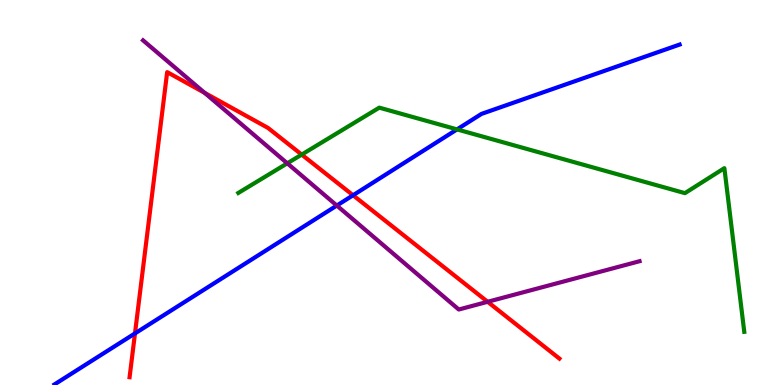[{'lines': ['blue', 'red'], 'intersections': [{'x': 1.74, 'y': 1.34}, {'x': 4.56, 'y': 4.93}]}, {'lines': ['green', 'red'], 'intersections': [{'x': 3.89, 'y': 5.98}]}, {'lines': ['purple', 'red'], 'intersections': [{'x': 2.64, 'y': 7.59}, {'x': 6.29, 'y': 2.16}]}, {'lines': ['blue', 'green'], 'intersections': [{'x': 5.9, 'y': 6.64}]}, {'lines': ['blue', 'purple'], 'intersections': [{'x': 4.35, 'y': 4.66}]}, {'lines': ['green', 'purple'], 'intersections': [{'x': 3.71, 'y': 5.76}]}]